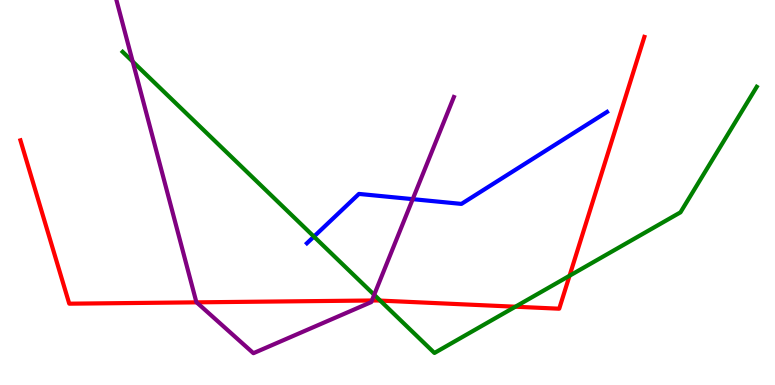[{'lines': ['blue', 'red'], 'intersections': []}, {'lines': ['green', 'red'], 'intersections': [{'x': 4.91, 'y': 2.19}, {'x': 6.65, 'y': 2.03}, {'x': 7.35, 'y': 2.84}]}, {'lines': ['purple', 'red'], 'intersections': [{'x': 2.54, 'y': 2.15}, {'x': 4.8, 'y': 2.19}]}, {'lines': ['blue', 'green'], 'intersections': [{'x': 4.05, 'y': 3.85}]}, {'lines': ['blue', 'purple'], 'intersections': [{'x': 5.33, 'y': 4.83}]}, {'lines': ['green', 'purple'], 'intersections': [{'x': 1.71, 'y': 8.4}, {'x': 4.83, 'y': 2.34}]}]